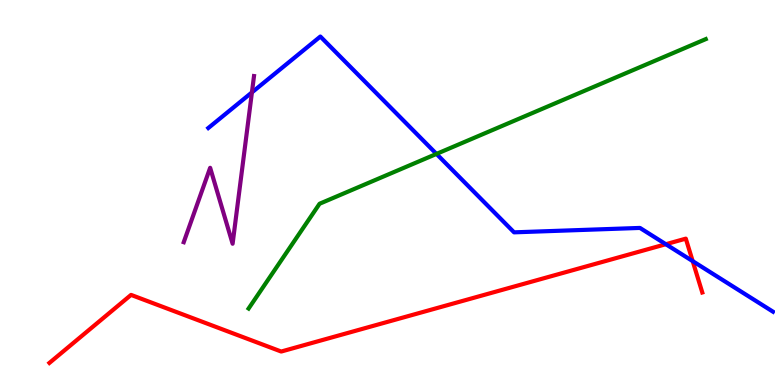[{'lines': ['blue', 'red'], 'intersections': [{'x': 8.59, 'y': 3.66}, {'x': 8.94, 'y': 3.22}]}, {'lines': ['green', 'red'], 'intersections': []}, {'lines': ['purple', 'red'], 'intersections': []}, {'lines': ['blue', 'green'], 'intersections': [{'x': 5.63, 'y': 6.0}]}, {'lines': ['blue', 'purple'], 'intersections': [{'x': 3.25, 'y': 7.6}]}, {'lines': ['green', 'purple'], 'intersections': []}]